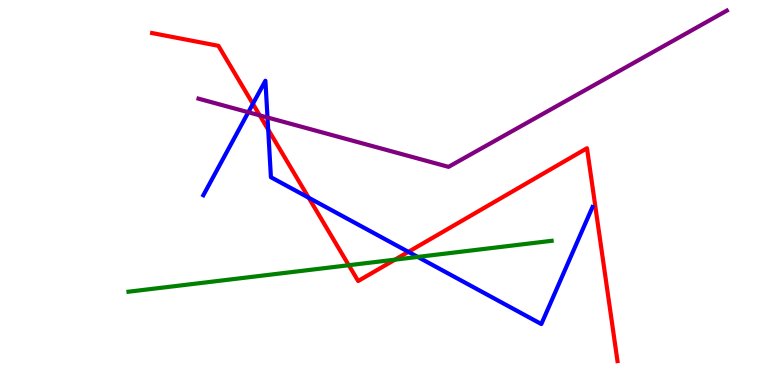[{'lines': ['blue', 'red'], 'intersections': [{'x': 3.26, 'y': 7.3}, {'x': 3.46, 'y': 6.63}, {'x': 3.98, 'y': 4.86}, {'x': 5.27, 'y': 3.46}]}, {'lines': ['green', 'red'], 'intersections': [{'x': 4.5, 'y': 3.11}, {'x': 5.1, 'y': 3.26}]}, {'lines': ['purple', 'red'], 'intersections': [{'x': 3.35, 'y': 7.0}]}, {'lines': ['blue', 'green'], 'intersections': [{'x': 5.39, 'y': 3.33}]}, {'lines': ['blue', 'purple'], 'intersections': [{'x': 3.2, 'y': 7.08}, {'x': 3.45, 'y': 6.95}]}, {'lines': ['green', 'purple'], 'intersections': []}]